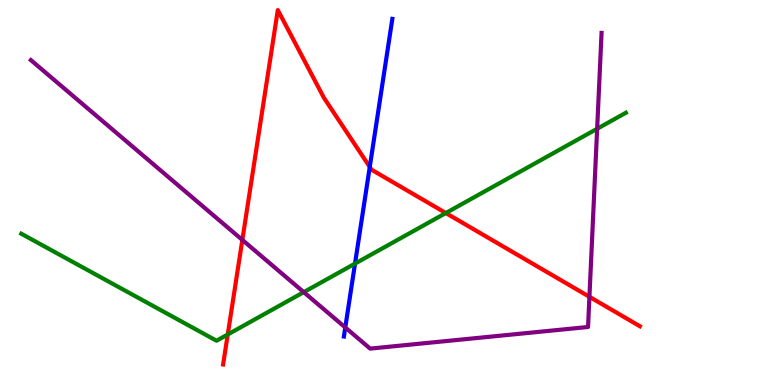[{'lines': ['blue', 'red'], 'intersections': [{'x': 4.77, 'y': 5.66}]}, {'lines': ['green', 'red'], 'intersections': [{'x': 2.94, 'y': 1.31}, {'x': 5.75, 'y': 4.47}]}, {'lines': ['purple', 'red'], 'intersections': [{'x': 3.13, 'y': 3.77}, {'x': 7.61, 'y': 2.29}]}, {'lines': ['blue', 'green'], 'intersections': [{'x': 4.58, 'y': 3.15}]}, {'lines': ['blue', 'purple'], 'intersections': [{'x': 4.46, 'y': 1.49}]}, {'lines': ['green', 'purple'], 'intersections': [{'x': 3.92, 'y': 2.41}, {'x': 7.71, 'y': 6.66}]}]